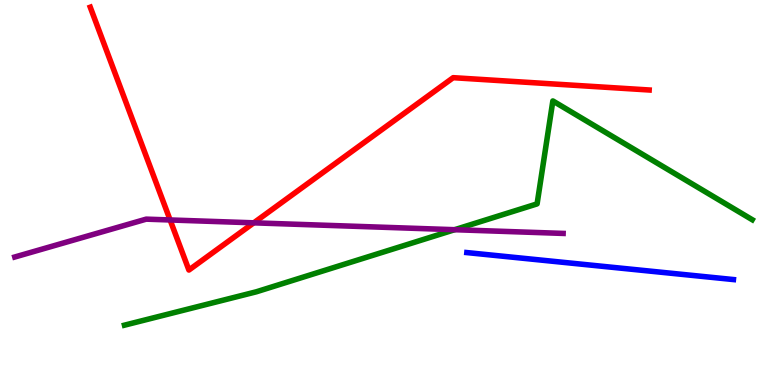[{'lines': ['blue', 'red'], 'intersections': []}, {'lines': ['green', 'red'], 'intersections': []}, {'lines': ['purple', 'red'], 'intersections': [{'x': 2.19, 'y': 4.29}, {'x': 3.27, 'y': 4.21}]}, {'lines': ['blue', 'green'], 'intersections': []}, {'lines': ['blue', 'purple'], 'intersections': []}, {'lines': ['green', 'purple'], 'intersections': [{'x': 5.87, 'y': 4.03}]}]